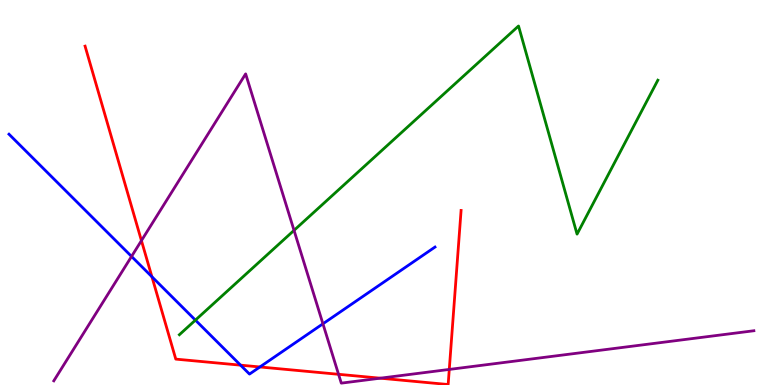[{'lines': ['blue', 'red'], 'intersections': [{'x': 1.96, 'y': 2.81}, {'x': 3.1, 'y': 0.515}, {'x': 3.35, 'y': 0.468}]}, {'lines': ['green', 'red'], 'intersections': []}, {'lines': ['purple', 'red'], 'intersections': [{'x': 1.83, 'y': 3.75}, {'x': 4.37, 'y': 0.278}, {'x': 4.91, 'y': 0.177}, {'x': 5.8, 'y': 0.405}]}, {'lines': ['blue', 'green'], 'intersections': [{'x': 2.52, 'y': 1.68}]}, {'lines': ['blue', 'purple'], 'intersections': [{'x': 1.7, 'y': 3.34}, {'x': 4.17, 'y': 1.59}]}, {'lines': ['green', 'purple'], 'intersections': [{'x': 3.79, 'y': 4.02}]}]